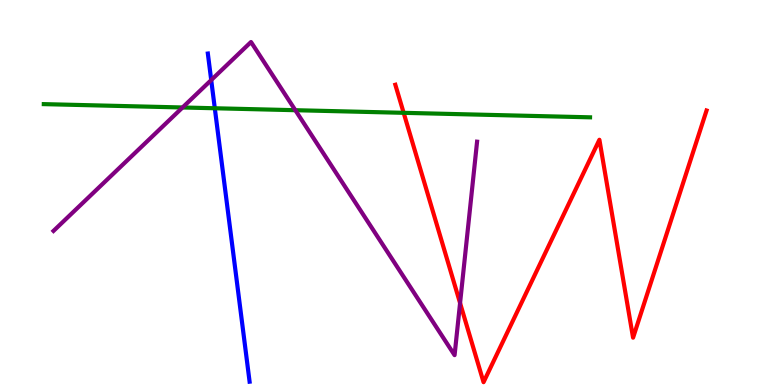[{'lines': ['blue', 'red'], 'intersections': []}, {'lines': ['green', 'red'], 'intersections': [{'x': 5.21, 'y': 7.07}]}, {'lines': ['purple', 'red'], 'intersections': [{'x': 5.94, 'y': 2.13}]}, {'lines': ['blue', 'green'], 'intersections': [{'x': 2.77, 'y': 7.19}]}, {'lines': ['blue', 'purple'], 'intersections': [{'x': 2.73, 'y': 7.92}]}, {'lines': ['green', 'purple'], 'intersections': [{'x': 2.36, 'y': 7.21}, {'x': 3.81, 'y': 7.14}]}]